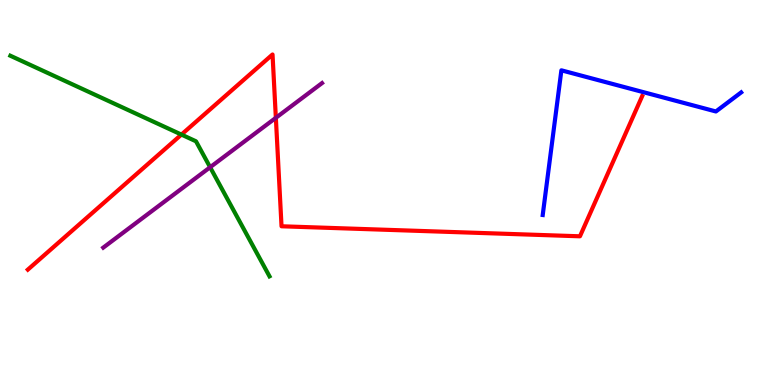[{'lines': ['blue', 'red'], 'intersections': []}, {'lines': ['green', 'red'], 'intersections': [{'x': 2.34, 'y': 6.5}]}, {'lines': ['purple', 'red'], 'intersections': [{'x': 3.56, 'y': 6.94}]}, {'lines': ['blue', 'green'], 'intersections': []}, {'lines': ['blue', 'purple'], 'intersections': []}, {'lines': ['green', 'purple'], 'intersections': [{'x': 2.71, 'y': 5.66}]}]